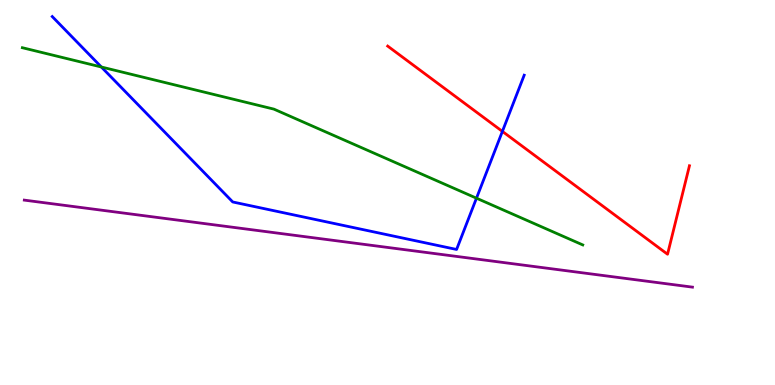[{'lines': ['blue', 'red'], 'intersections': [{'x': 6.48, 'y': 6.59}]}, {'lines': ['green', 'red'], 'intersections': []}, {'lines': ['purple', 'red'], 'intersections': []}, {'lines': ['blue', 'green'], 'intersections': [{'x': 1.31, 'y': 8.26}, {'x': 6.15, 'y': 4.85}]}, {'lines': ['blue', 'purple'], 'intersections': []}, {'lines': ['green', 'purple'], 'intersections': []}]